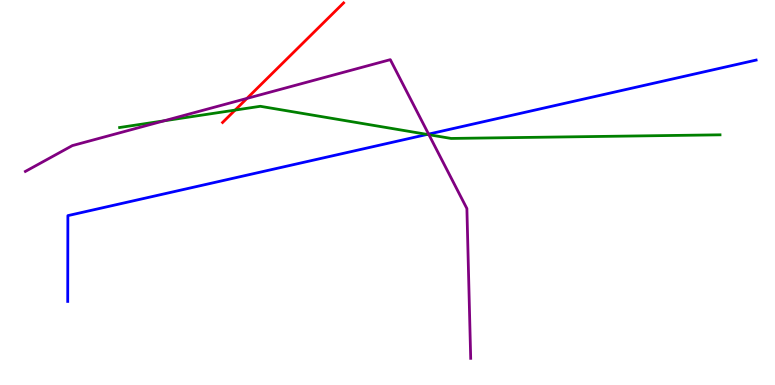[{'lines': ['blue', 'red'], 'intersections': []}, {'lines': ['green', 'red'], 'intersections': [{'x': 3.03, 'y': 7.14}]}, {'lines': ['purple', 'red'], 'intersections': [{'x': 3.19, 'y': 7.44}]}, {'lines': ['blue', 'green'], 'intersections': [{'x': 5.51, 'y': 6.51}]}, {'lines': ['blue', 'purple'], 'intersections': [{'x': 5.53, 'y': 6.52}]}, {'lines': ['green', 'purple'], 'intersections': [{'x': 2.12, 'y': 6.86}, {'x': 5.53, 'y': 6.5}]}]